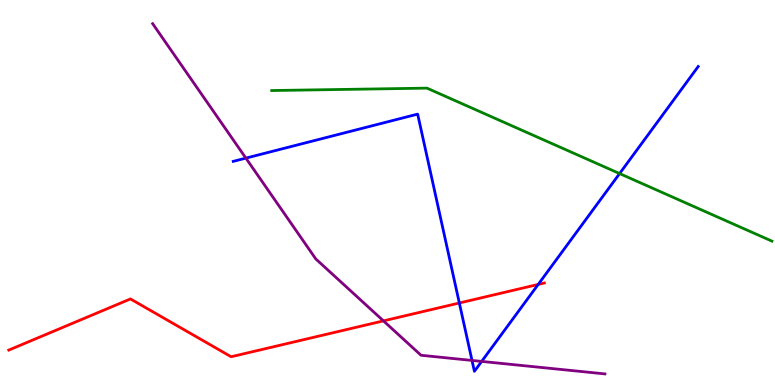[{'lines': ['blue', 'red'], 'intersections': [{'x': 5.93, 'y': 2.13}, {'x': 6.94, 'y': 2.61}]}, {'lines': ['green', 'red'], 'intersections': []}, {'lines': ['purple', 'red'], 'intersections': [{'x': 4.95, 'y': 1.67}]}, {'lines': ['blue', 'green'], 'intersections': [{'x': 7.99, 'y': 5.49}]}, {'lines': ['blue', 'purple'], 'intersections': [{'x': 3.17, 'y': 5.89}, {'x': 6.09, 'y': 0.638}, {'x': 6.22, 'y': 0.613}]}, {'lines': ['green', 'purple'], 'intersections': []}]